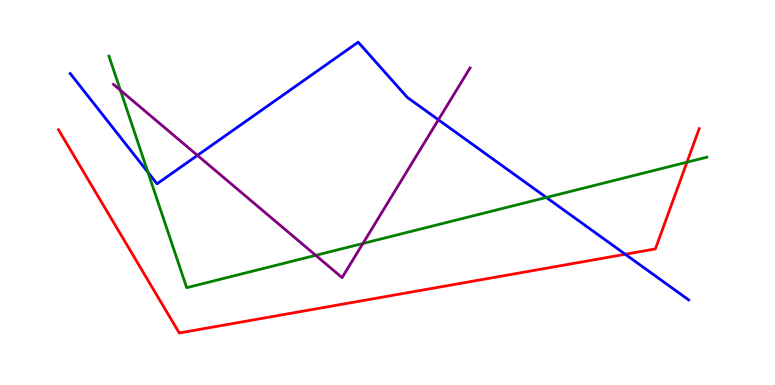[{'lines': ['blue', 'red'], 'intersections': [{'x': 8.07, 'y': 3.4}]}, {'lines': ['green', 'red'], 'intersections': [{'x': 8.86, 'y': 5.79}]}, {'lines': ['purple', 'red'], 'intersections': []}, {'lines': ['blue', 'green'], 'intersections': [{'x': 1.91, 'y': 5.53}, {'x': 7.05, 'y': 4.87}]}, {'lines': ['blue', 'purple'], 'intersections': [{'x': 2.55, 'y': 5.96}, {'x': 5.66, 'y': 6.89}]}, {'lines': ['green', 'purple'], 'intersections': [{'x': 1.55, 'y': 7.66}, {'x': 4.07, 'y': 3.37}, {'x': 4.68, 'y': 3.68}]}]